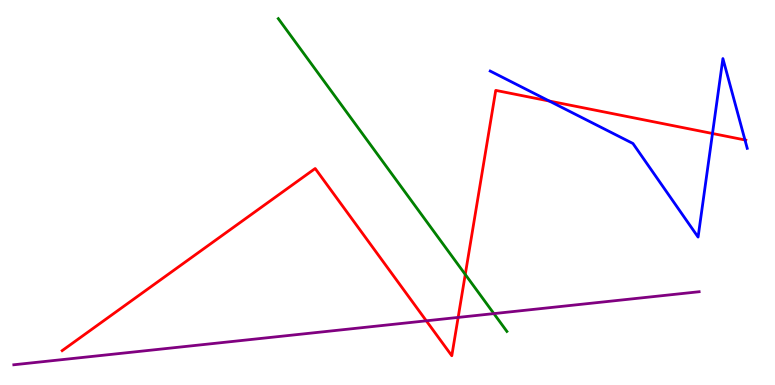[{'lines': ['blue', 'red'], 'intersections': [{'x': 7.09, 'y': 7.38}, {'x': 9.19, 'y': 6.53}, {'x': 9.61, 'y': 6.36}]}, {'lines': ['green', 'red'], 'intersections': [{'x': 6.0, 'y': 2.87}]}, {'lines': ['purple', 'red'], 'intersections': [{'x': 5.5, 'y': 1.67}, {'x': 5.91, 'y': 1.76}]}, {'lines': ['blue', 'green'], 'intersections': []}, {'lines': ['blue', 'purple'], 'intersections': []}, {'lines': ['green', 'purple'], 'intersections': [{'x': 6.37, 'y': 1.85}]}]